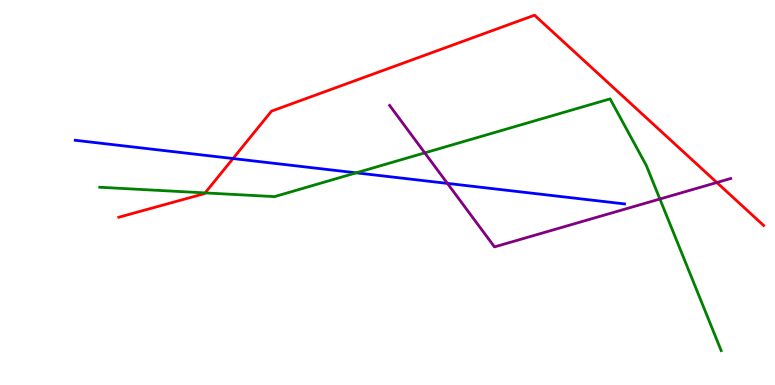[{'lines': ['blue', 'red'], 'intersections': [{'x': 3.01, 'y': 5.88}]}, {'lines': ['green', 'red'], 'intersections': [{'x': 2.65, 'y': 4.99}]}, {'lines': ['purple', 'red'], 'intersections': [{'x': 9.25, 'y': 5.26}]}, {'lines': ['blue', 'green'], 'intersections': [{'x': 4.6, 'y': 5.51}]}, {'lines': ['blue', 'purple'], 'intersections': [{'x': 5.77, 'y': 5.24}]}, {'lines': ['green', 'purple'], 'intersections': [{'x': 5.48, 'y': 6.03}, {'x': 8.51, 'y': 4.83}]}]